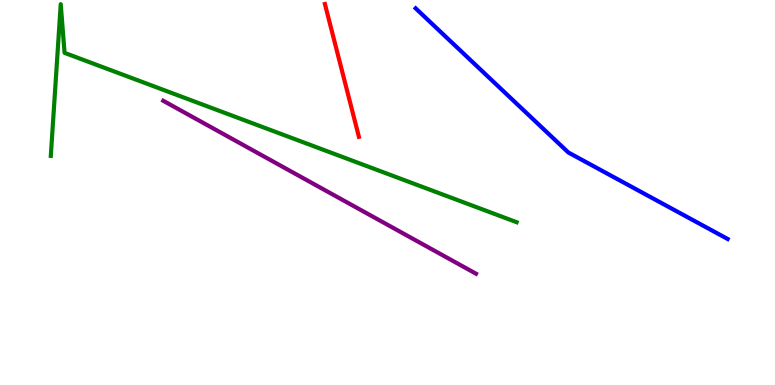[{'lines': ['blue', 'red'], 'intersections': []}, {'lines': ['green', 'red'], 'intersections': []}, {'lines': ['purple', 'red'], 'intersections': []}, {'lines': ['blue', 'green'], 'intersections': []}, {'lines': ['blue', 'purple'], 'intersections': []}, {'lines': ['green', 'purple'], 'intersections': []}]